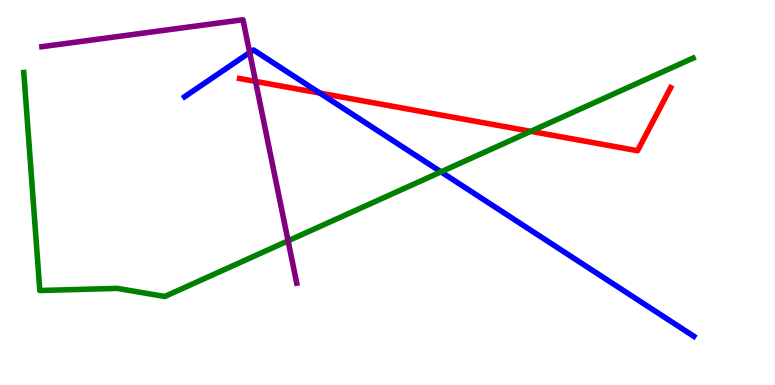[{'lines': ['blue', 'red'], 'intersections': [{'x': 4.13, 'y': 7.58}]}, {'lines': ['green', 'red'], 'intersections': [{'x': 6.85, 'y': 6.59}]}, {'lines': ['purple', 'red'], 'intersections': [{'x': 3.3, 'y': 7.89}]}, {'lines': ['blue', 'green'], 'intersections': [{'x': 5.69, 'y': 5.54}]}, {'lines': ['blue', 'purple'], 'intersections': [{'x': 3.22, 'y': 8.64}]}, {'lines': ['green', 'purple'], 'intersections': [{'x': 3.72, 'y': 3.74}]}]